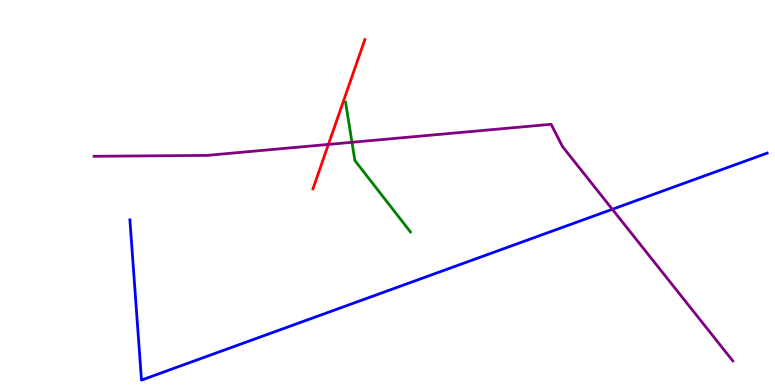[{'lines': ['blue', 'red'], 'intersections': []}, {'lines': ['green', 'red'], 'intersections': []}, {'lines': ['purple', 'red'], 'intersections': [{'x': 4.24, 'y': 6.25}]}, {'lines': ['blue', 'green'], 'intersections': []}, {'lines': ['blue', 'purple'], 'intersections': [{'x': 7.9, 'y': 4.56}]}, {'lines': ['green', 'purple'], 'intersections': [{'x': 4.54, 'y': 6.3}]}]